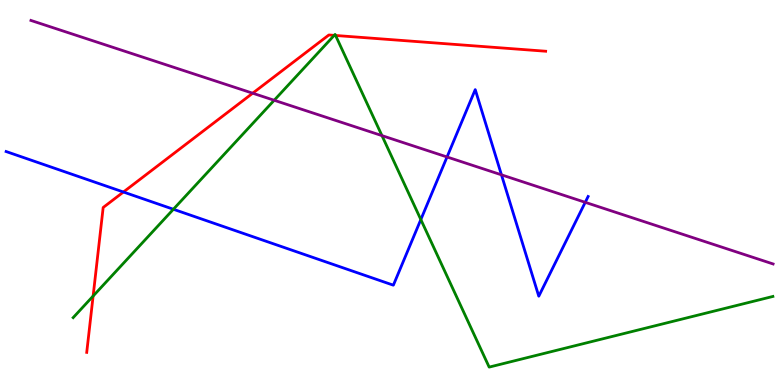[{'lines': ['blue', 'red'], 'intersections': [{'x': 1.59, 'y': 5.01}]}, {'lines': ['green', 'red'], 'intersections': [{'x': 1.2, 'y': 2.31}, {'x': 4.31, 'y': 9.08}, {'x': 4.33, 'y': 9.08}]}, {'lines': ['purple', 'red'], 'intersections': [{'x': 3.26, 'y': 7.58}]}, {'lines': ['blue', 'green'], 'intersections': [{'x': 2.24, 'y': 4.56}, {'x': 5.43, 'y': 4.3}]}, {'lines': ['blue', 'purple'], 'intersections': [{'x': 5.77, 'y': 5.92}, {'x': 6.47, 'y': 5.46}, {'x': 7.55, 'y': 4.74}]}, {'lines': ['green', 'purple'], 'intersections': [{'x': 3.54, 'y': 7.4}, {'x': 4.93, 'y': 6.48}]}]